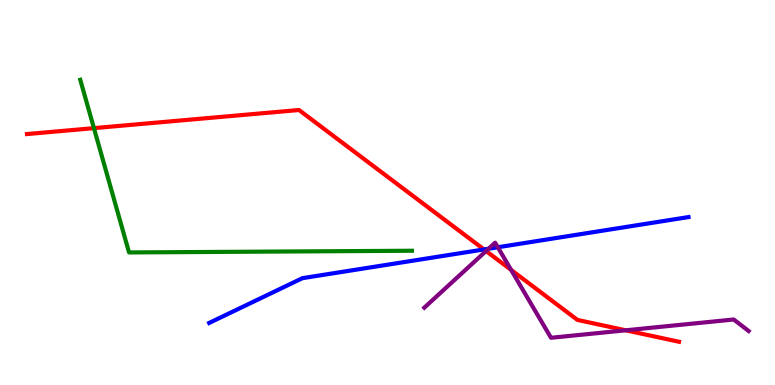[{'lines': ['blue', 'red'], 'intersections': [{'x': 6.24, 'y': 3.52}]}, {'lines': ['green', 'red'], 'intersections': [{'x': 1.21, 'y': 6.67}]}, {'lines': ['purple', 'red'], 'intersections': [{'x': 6.27, 'y': 3.48}, {'x': 6.6, 'y': 2.99}, {'x': 8.07, 'y': 1.42}]}, {'lines': ['blue', 'green'], 'intersections': []}, {'lines': ['blue', 'purple'], 'intersections': [{'x': 6.3, 'y': 3.54}, {'x': 6.42, 'y': 3.58}]}, {'lines': ['green', 'purple'], 'intersections': []}]